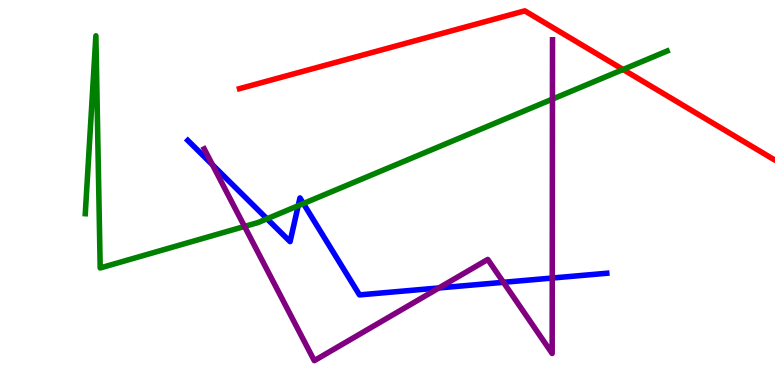[{'lines': ['blue', 'red'], 'intersections': []}, {'lines': ['green', 'red'], 'intersections': [{'x': 8.04, 'y': 8.19}]}, {'lines': ['purple', 'red'], 'intersections': []}, {'lines': ['blue', 'green'], 'intersections': [{'x': 3.45, 'y': 4.32}, {'x': 3.85, 'y': 4.66}, {'x': 3.91, 'y': 4.71}]}, {'lines': ['blue', 'purple'], 'intersections': [{'x': 2.74, 'y': 5.72}, {'x': 5.66, 'y': 2.52}, {'x': 6.5, 'y': 2.67}, {'x': 7.13, 'y': 2.78}]}, {'lines': ['green', 'purple'], 'intersections': [{'x': 3.16, 'y': 4.12}, {'x': 7.13, 'y': 7.43}]}]